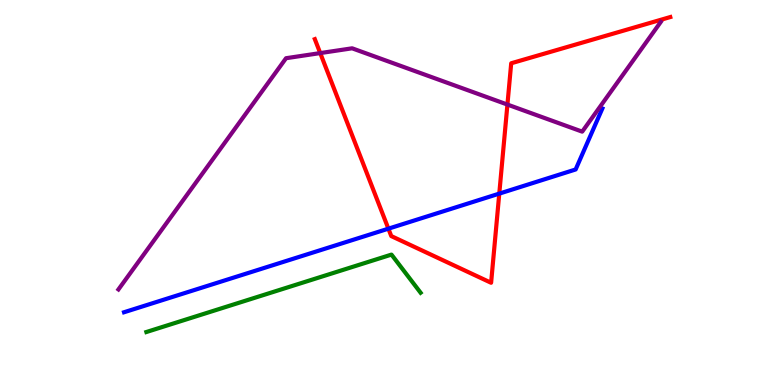[{'lines': ['blue', 'red'], 'intersections': [{'x': 5.01, 'y': 4.06}, {'x': 6.44, 'y': 4.97}]}, {'lines': ['green', 'red'], 'intersections': []}, {'lines': ['purple', 'red'], 'intersections': [{'x': 4.13, 'y': 8.62}, {'x': 6.55, 'y': 7.28}]}, {'lines': ['blue', 'green'], 'intersections': []}, {'lines': ['blue', 'purple'], 'intersections': []}, {'lines': ['green', 'purple'], 'intersections': []}]